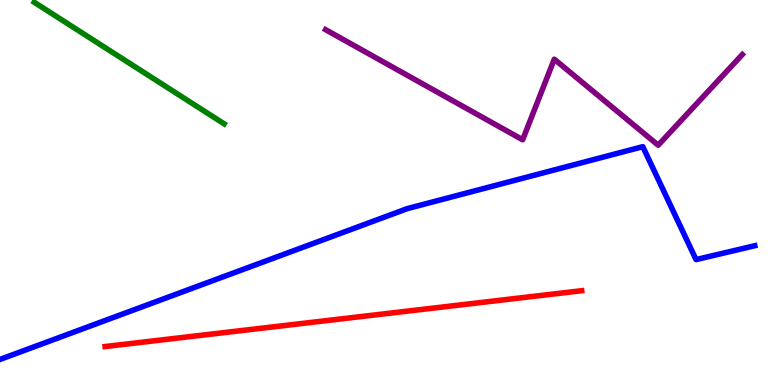[{'lines': ['blue', 'red'], 'intersections': []}, {'lines': ['green', 'red'], 'intersections': []}, {'lines': ['purple', 'red'], 'intersections': []}, {'lines': ['blue', 'green'], 'intersections': []}, {'lines': ['blue', 'purple'], 'intersections': []}, {'lines': ['green', 'purple'], 'intersections': []}]